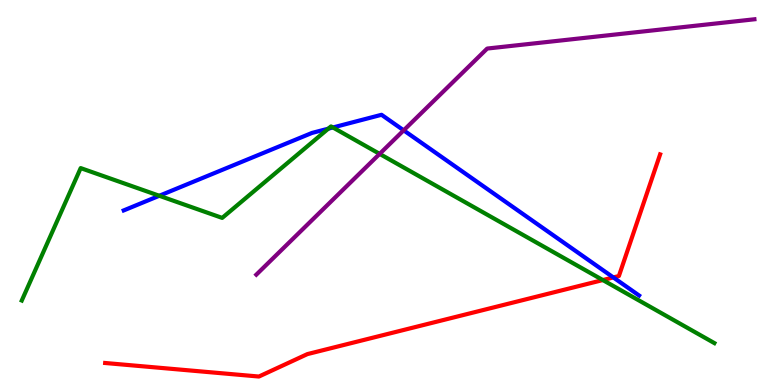[{'lines': ['blue', 'red'], 'intersections': [{'x': 7.91, 'y': 2.79}]}, {'lines': ['green', 'red'], 'intersections': [{'x': 7.78, 'y': 2.73}]}, {'lines': ['purple', 'red'], 'intersections': []}, {'lines': ['blue', 'green'], 'intersections': [{'x': 2.06, 'y': 4.92}, {'x': 4.24, 'y': 6.66}, {'x': 4.3, 'y': 6.69}]}, {'lines': ['blue', 'purple'], 'intersections': [{'x': 5.21, 'y': 6.61}]}, {'lines': ['green', 'purple'], 'intersections': [{'x': 4.9, 'y': 6.0}]}]